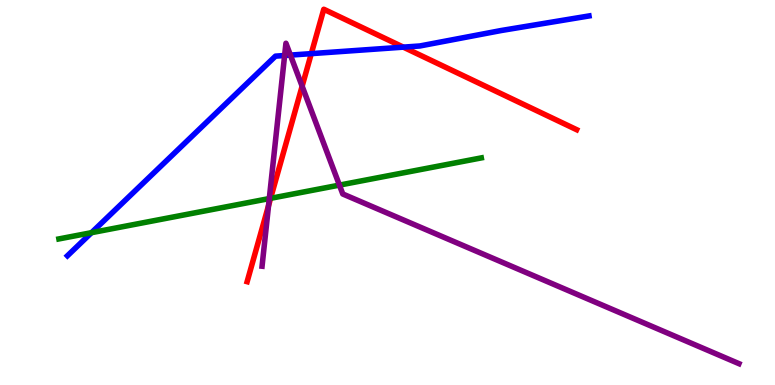[{'lines': ['blue', 'red'], 'intersections': [{'x': 4.02, 'y': 8.61}, {'x': 5.2, 'y': 8.78}]}, {'lines': ['green', 'red'], 'intersections': [{'x': 3.49, 'y': 4.85}]}, {'lines': ['purple', 'red'], 'intersections': [{'x': 3.47, 'y': 4.66}, {'x': 3.9, 'y': 7.76}]}, {'lines': ['blue', 'green'], 'intersections': [{'x': 1.18, 'y': 3.96}]}, {'lines': ['blue', 'purple'], 'intersections': [{'x': 3.67, 'y': 8.56}, {'x': 3.75, 'y': 8.57}]}, {'lines': ['green', 'purple'], 'intersections': [{'x': 3.47, 'y': 4.84}, {'x': 4.38, 'y': 5.19}]}]